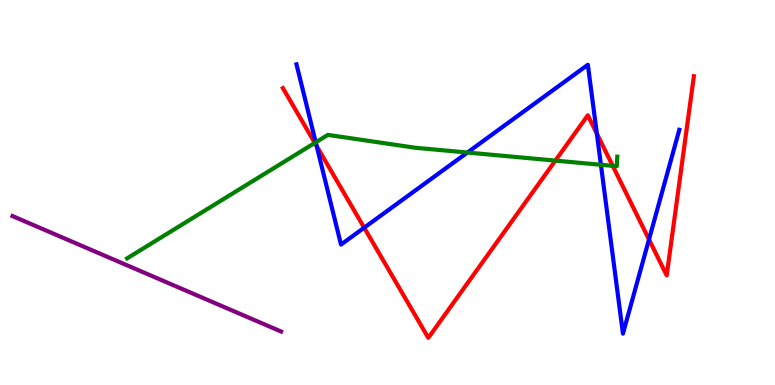[{'lines': ['blue', 'red'], 'intersections': [{'x': 4.09, 'y': 6.2}, {'x': 4.7, 'y': 4.09}, {'x': 7.7, 'y': 6.53}, {'x': 8.37, 'y': 3.78}]}, {'lines': ['green', 'red'], 'intersections': [{'x': 4.06, 'y': 6.29}, {'x': 7.17, 'y': 5.83}, {'x': 7.91, 'y': 5.69}]}, {'lines': ['purple', 'red'], 'intersections': []}, {'lines': ['blue', 'green'], 'intersections': [{'x': 4.07, 'y': 6.3}, {'x': 6.03, 'y': 6.04}, {'x': 7.75, 'y': 5.72}]}, {'lines': ['blue', 'purple'], 'intersections': []}, {'lines': ['green', 'purple'], 'intersections': []}]